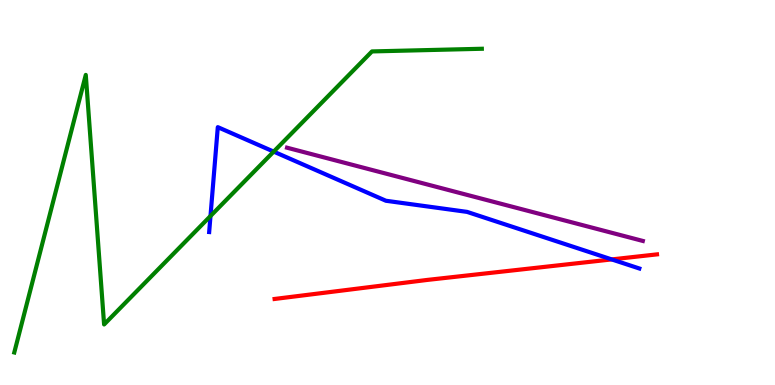[{'lines': ['blue', 'red'], 'intersections': [{'x': 7.89, 'y': 3.26}]}, {'lines': ['green', 'red'], 'intersections': []}, {'lines': ['purple', 'red'], 'intersections': []}, {'lines': ['blue', 'green'], 'intersections': [{'x': 2.72, 'y': 4.39}, {'x': 3.53, 'y': 6.06}]}, {'lines': ['blue', 'purple'], 'intersections': []}, {'lines': ['green', 'purple'], 'intersections': []}]